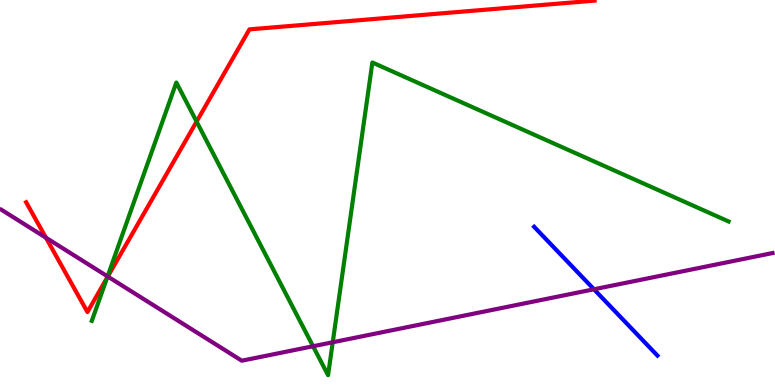[{'lines': ['blue', 'red'], 'intersections': []}, {'lines': ['green', 'red'], 'intersections': [{'x': 1.38, 'y': 2.79}, {'x': 2.54, 'y': 6.84}]}, {'lines': ['purple', 'red'], 'intersections': [{'x': 0.593, 'y': 3.83}, {'x': 1.39, 'y': 2.82}]}, {'lines': ['blue', 'green'], 'intersections': []}, {'lines': ['blue', 'purple'], 'intersections': [{'x': 7.66, 'y': 2.49}]}, {'lines': ['green', 'purple'], 'intersections': [{'x': 1.39, 'y': 2.82}, {'x': 4.04, 'y': 1.01}, {'x': 4.29, 'y': 1.11}]}]